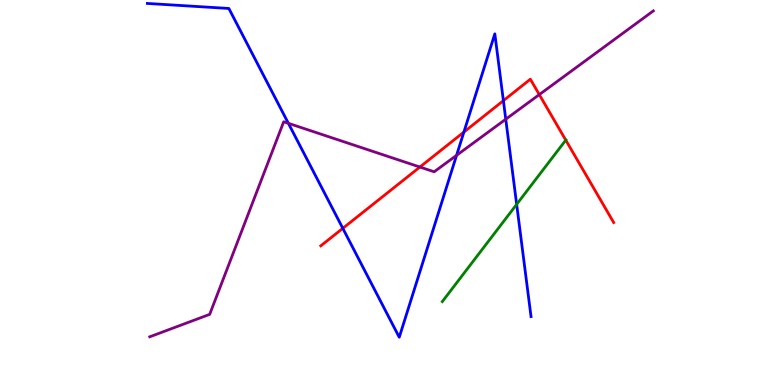[{'lines': ['blue', 'red'], 'intersections': [{'x': 4.42, 'y': 4.07}, {'x': 5.99, 'y': 6.57}, {'x': 6.5, 'y': 7.39}]}, {'lines': ['green', 'red'], 'intersections': [{'x': 7.3, 'y': 6.36}]}, {'lines': ['purple', 'red'], 'intersections': [{'x': 5.42, 'y': 5.66}, {'x': 6.96, 'y': 7.54}]}, {'lines': ['blue', 'green'], 'intersections': [{'x': 6.67, 'y': 4.69}]}, {'lines': ['blue', 'purple'], 'intersections': [{'x': 3.72, 'y': 6.8}, {'x': 5.89, 'y': 5.97}, {'x': 6.53, 'y': 6.9}]}, {'lines': ['green', 'purple'], 'intersections': []}]